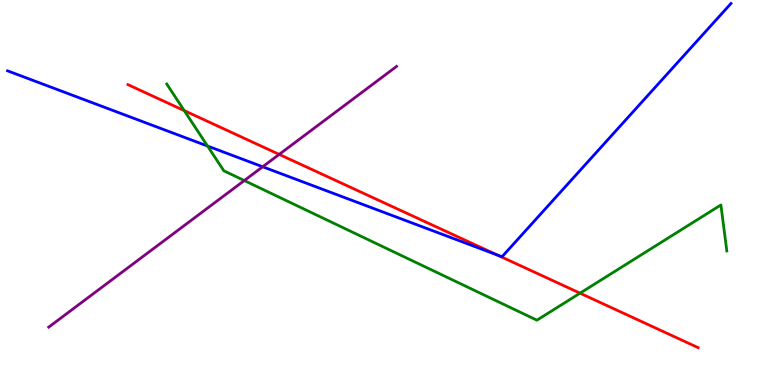[{'lines': ['blue', 'red'], 'intersections': [{'x': 6.42, 'y': 3.38}]}, {'lines': ['green', 'red'], 'intersections': [{'x': 2.38, 'y': 7.13}, {'x': 7.48, 'y': 2.38}]}, {'lines': ['purple', 'red'], 'intersections': [{'x': 3.6, 'y': 5.99}]}, {'lines': ['blue', 'green'], 'intersections': [{'x': 2.68, 'y': 6.21}]}, {'lines': ['blue', 'purple'], 'intersections': [{'x': 3.39, 'y': 5.67}]}, {'lines': ['green', 'purple'], 'intersections': [{'x': 3.15, 'y': 5.31}]}]